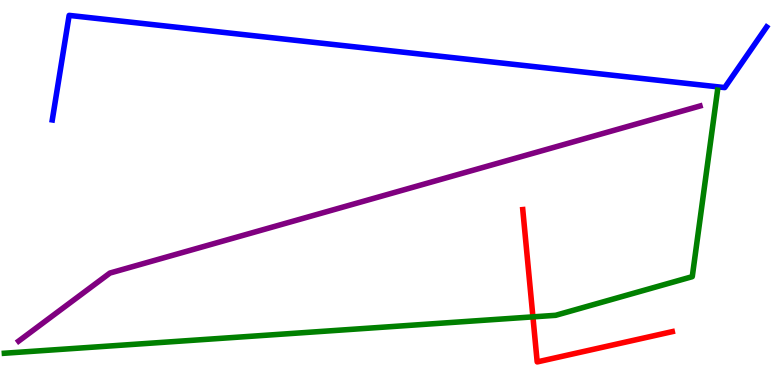[{'lines': ['blue', 'red'], 'intersections': []}, {'lines': ['green', 'red'], 'intersections': [{'x': 6.88, 'y': 1.77}]}, {'lines': ['purple', 'red'], 'intersections': []}, {'lines': ['blue', 'green'], 'intersections': []}, {'lines': ['blue', 'purple'], 'intersections': []}, {'lines': ['green', 'purple'], 'intersections': []}]